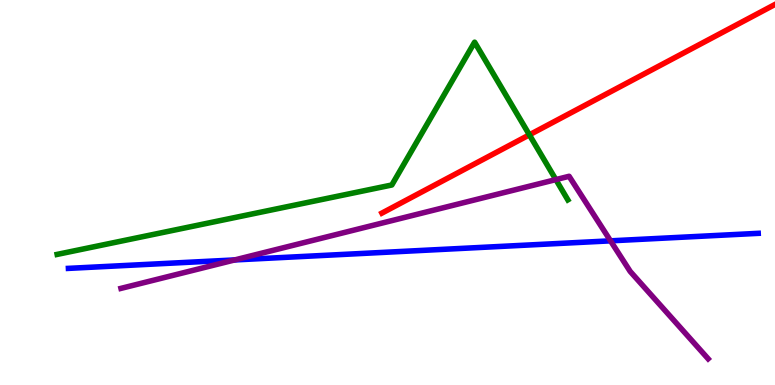[{'lines': ['blue', 'red'], 'intersections': []}, {'lines': ['green', 'red'], 'intersections': [{'x': 6.83, 'y': 6.5}]}, {'lines': ['purple', 'red'], 'intersections': []}, {'lines': ['blue', 'green'], 'intersections': []}, {'lines': ['blue', 'purple'], 'intersections': [{'x': 3.03, 'y': 3.25}, {'x': 7.88, 'y': 3.74}]}, {'lines': ['green', 'purple'], 'intersections': [{'x': 7.17, 'y': 5.33}]}]